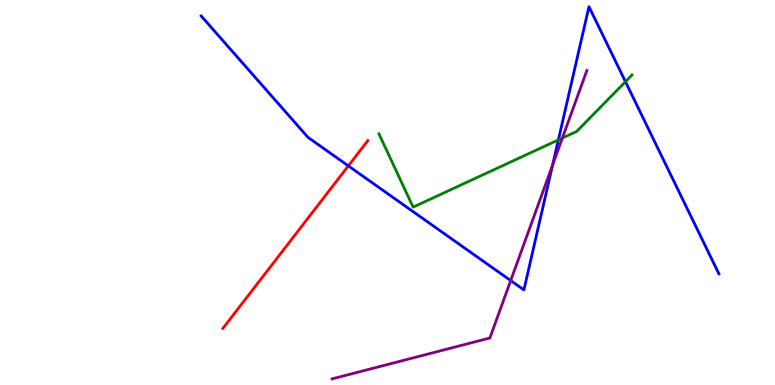[{'lines': ['blue', 'red'], 'intersections': [{'x': 4.49, 'y': 5.69}]}, {'lines': ['green', 'red'], 'intersections': []}, {'lines': ['purple', 'red'], 'intersections': []}, {'lines': ['blue', 'green'], 'intersections': [{'x': 7.2, 'y': 6.37}, {'x': 8.07, 'y': 7.88}]}, {'lines': ['blue', 'purple'], 'intersections': [{'x': 6.59, 'y': 2.71}, {'x': 7.13, 'y': 5.71}]}, {'lines': ['green', 'purple'], 'intersections': [{'x': 7.26, 'y': 6.41}]}]